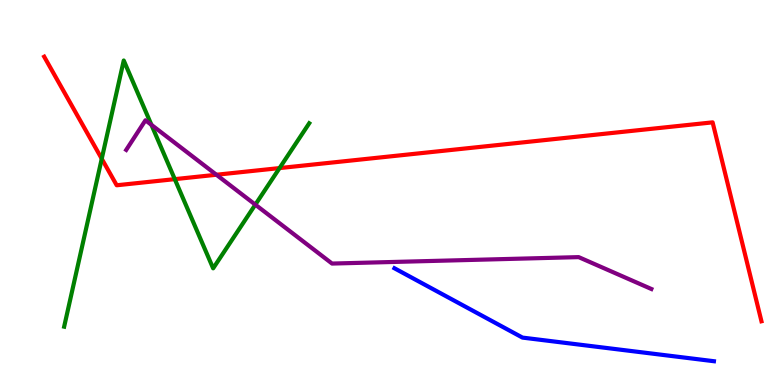[{'lines': ['blue', 'red'], 'intersections': []}, {'lines': ['green', 'red'], 'intersections': [{'x': 1.31, 'y': 5.88}, {'x': 2.26, 'y': 5.35}, {'x': 3.61, 'y': 5.63}]}, {'lines': ['purple', 'red'], 'intersections': [{'x': 2.79, 'y': 5.46}]}, {'lines': ['blue', 'green'], 'intersections': []}, {'lines': ['blue', 'purple'], 'intersections': []}, {'lines': ['green', 'purple'], 'intersections': [{'x': 1.95, 'y': 6.76}, {'x': 3.29, 'y': 4.68}]}]